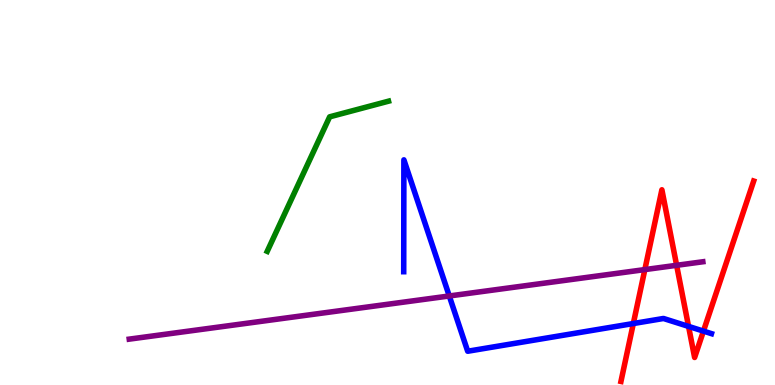[{'lines': ['blue', 'red'], 'intersections': [{'x': 8.17, 'y': 1.6}, {'x': 8.88, 'y': 1.52}, {'x': 9.08, 'y': 1.4}]}, {'lines': ['green', 'red'], 'intersections': []}, {'lines': ['purple', 'red'], 'intersections': [{'x': 8.32, 'y': 3.0}, {'x': 8.73, 'y': 3.11}]}, {'lines': ['blue', 'green'], 'intersections': []}, {'lines': ['blue', 'purple'], 'intersections': [{'x': 5.8, 'y': 2.31}]}, {'lines': ['green', 'purple'], 'intersections': []}]